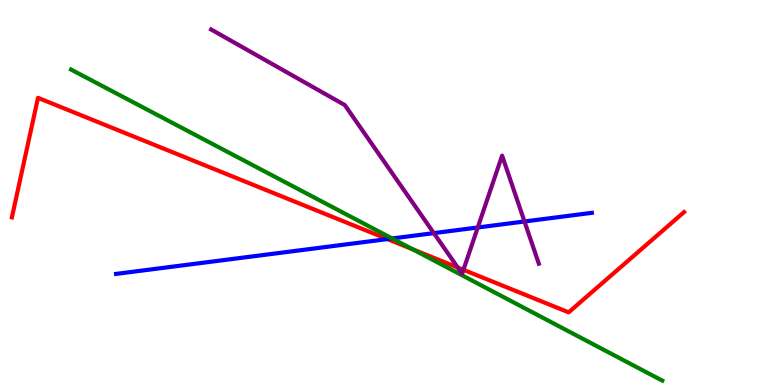[{'lines': ['blue', 'red'], 'intersections': [{'x': 5.0, 'y': 3.79}]}, {'lines': ['green', 'red'], 'intersections': [{'x': 5.32, 'y': 3.52}]}, {'lines': ['purple', 'red'], 'intersections': [{'x': 5.91, 'y': 3.05}, {'x': 5.98, 'y': 2.99}]}, {'lines': ['blue', 'green'], 'intersections': [{'x': 5.06, 'y': 3.81}]}, {'lines': ['blue', 'purple'], 'intersections': [{'x': 5.6, 'y': 3.94}, {'x': 6.16, 'y': 4.09}, {'x': 6.77, 'y': 4.25}]}, {'lines': ['green', 'purple'], 'intersections': []}]